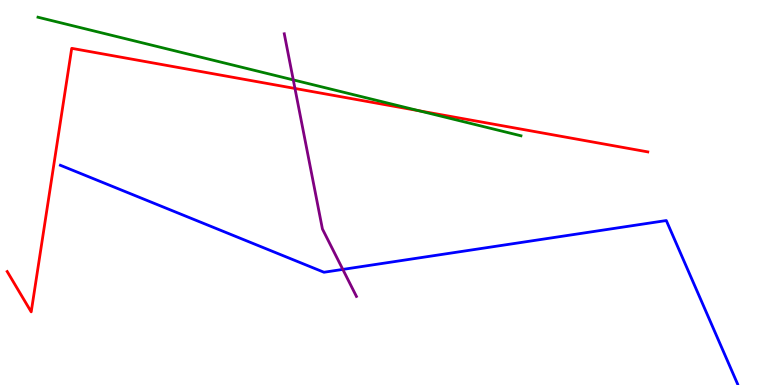[{'lines': ['blue', 'red'], 'intersections': []}, {'lines': ['green', 'red'], 'intersections': [{'x': 5.41, 'y': 7.12}]}, {'lines': ['purple', 'red'], 'intersections': [{'x': 3.81, 'y': 7.7}]}, {'lines': ['blue', 'green'], 'intersections': []}, {'lines': ['blue', 'purple'], 'intersections': [{'x': 4.42, 'y': 3.0}]}, {'lines': ['green', 'purple'], 'intersections': [{'x': 3.78, 'y': 7.92}]}]